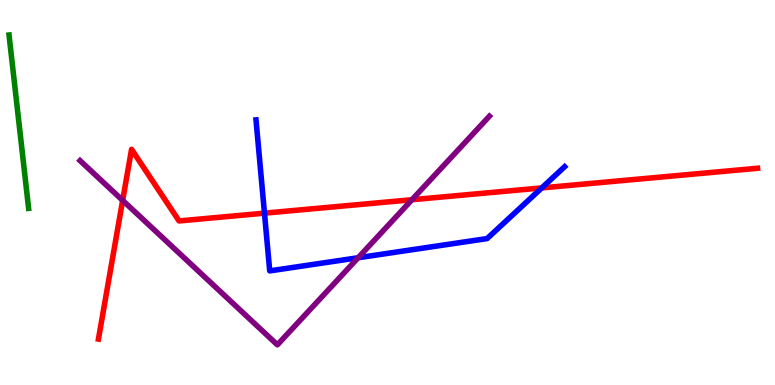[{'lines': ['blue', 'red'], 'intersections': [{'x': 3.41, 'y': 4.46}, {'x': 6.99, 'y': 5.12}]}, {'lines': ['green', 'red'], 'intersections': []}, {'lines': ['purple', 'red'], 'intersections': [{'x': 1.58, 'y': 4.79}, {'x': 5.32, 'y': 4.81}]}, {'lines': ['blue', 'green'], 'intersections': []}, {'lines': ['blue', 'purple'], 'intersections': [{'x': 4.62, 'y': 3.31}]}, {'lines': ['green', 'purple'], 'intersections': []}]